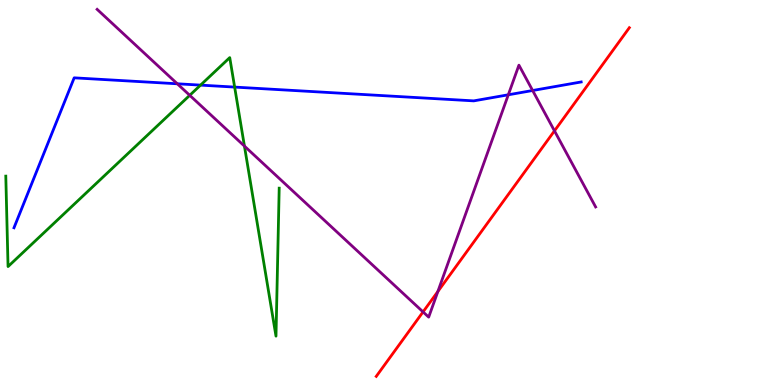[{'lines': ['blue', 'red'], 'intersections': []}, {'lines': ['green', 'red'], 'intersections': []}, {'lines': ['purple', 'red'], 'intersections': [{'x': 5.46, 'y': 1.9}, {'x': 5.65, 'y': 2.43}, {'x': 7.15, 'y': 6.6}]}, {'lines': ['blue', 'green'], 'intersections': [{'x': 2.59, 'y': 7.79}, {'x': 3.03, 'y': 7.74}]}, {'lines': ['blue', 'purple'], 'intersections': [{'x': 2.29, 'y': 7.82}, {'x': 6.56, 'y': 7.54}, {'x': 6.87, 'y': 7.65}]}, {'lines': ['green', 'purple'], 'intersections': [{'x': 2.45, 'y': 7.52}, {'x': 3.15, 'y': 6.21}]}]